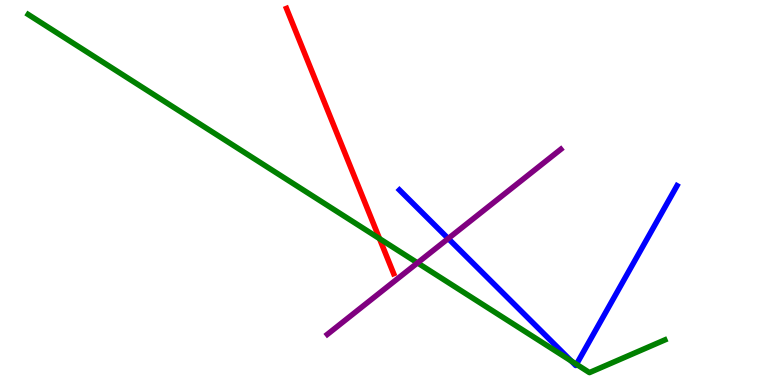[{'lines': ['blue', 'red'], 'intersections': []}, {'lines': ['green', 'red'], 'intersections': [{'x': 4.9, 'y': 3.8}]}, {'lines': ['purple', 'red'], 'intersections': []}, {'lines': ['blue', 'green'], 'intersections': [{'x': 7.37, 'y': 0.624}, {'x': 7.44, 'y': 0.538}]}, {'lines': ['blue', 'purple'], 'intersections': [{'x': 5.78, 'y': 3.8}]}, {'lines': ['green', 'purple'], 'intersections': [{'x': 5.39, 'y': 3.17}]}]